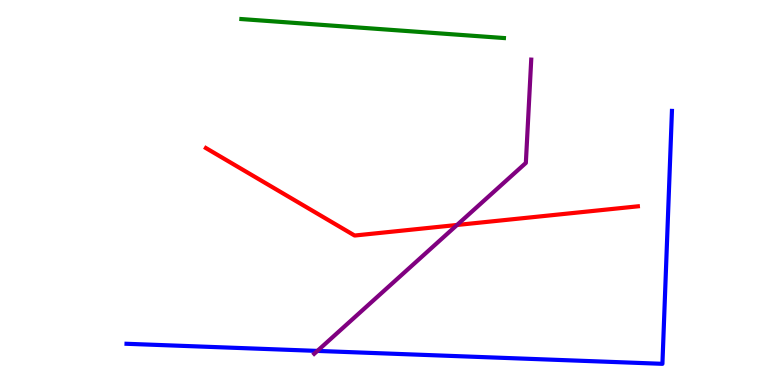[{'lines': ['blue', 'red'], 'intersections': []}, {'lines': ['green', 'red'], 'intersections': []}, {'lines': ['purple', 'red'], 'intersections': [{'x': 5.9, 'y': 4.16}]}, {'lines': ['blue', 'green'], 'intersections': []}, {'lines': ['blue', 'purple'], 'intersections': [{'x': 4.1, 'y': 0.885}]}, {'lines': ['green', 'purple'], 'intersections': []}]